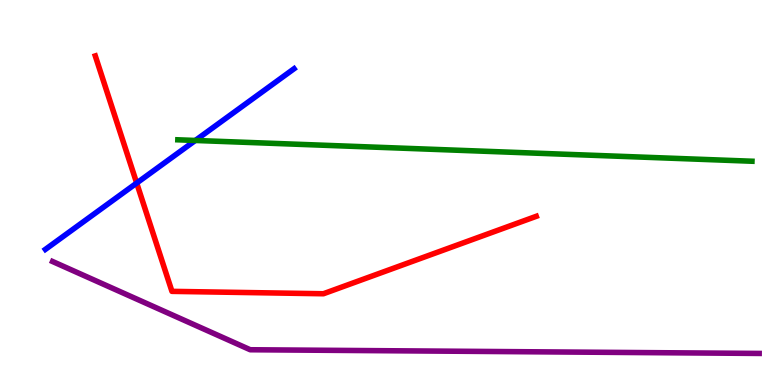[{'lines': ['blue', 'red'], 'intersections': [{'x': 1.76, 'y': 5.25}]}, {'lines': ['green', 'red'], 'intersections': []}, {'lines': ['purple', 'red'], 'intersections': []}, {'lines': ['blue', 'green'], 'intersections': [{'x': 2.52, 'y': 6.35}]}, {'lines': ['blue', 'purple'], 'intersections': []}, {'lines': ['green', 'purple'], 'intersections': []}]